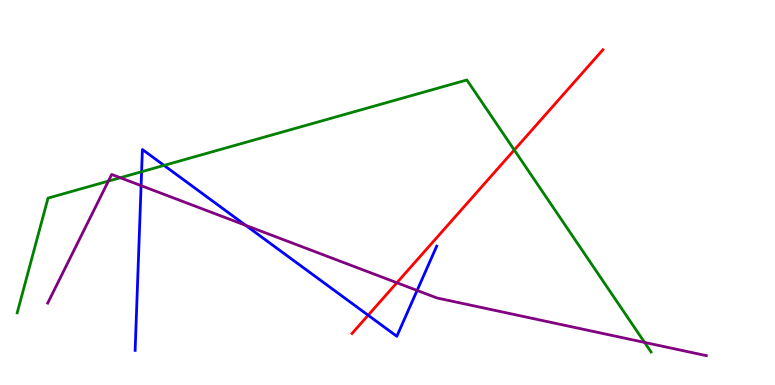[{'lines': ['blue', 'red'], 'intersections': [{'x': 4.75, 'y': 1.81}]}, {'lines': ['green', 'red'], 'intersections': [{'x': 6.64, 'y': 6.1}]}, {'lines': ['purple', 'red'], 'intersections': [{'x': 5.12, 'y': 2.66}]}, {'lines': ['blue', 'green'], 'intersections': [{'x': 1.83, 'y': 5.54}, {'x': 2.12, 'y': 5.7}]}, {'lines': ['blue', 'purple'], 'intersections': [{'x': 1.82, 'y': 5.18}, {'x': 3.17, 'y': 4.15}, {'x': 5.38, 'y': 2.46}]}, {'lines': ['green', 'purple'], 'intersections': [{'x': 1.4, 'y': 5.3}, {'x': 1.55, 'y': 5.38}, {'x': 8.32, 'y': 1.11}]}]